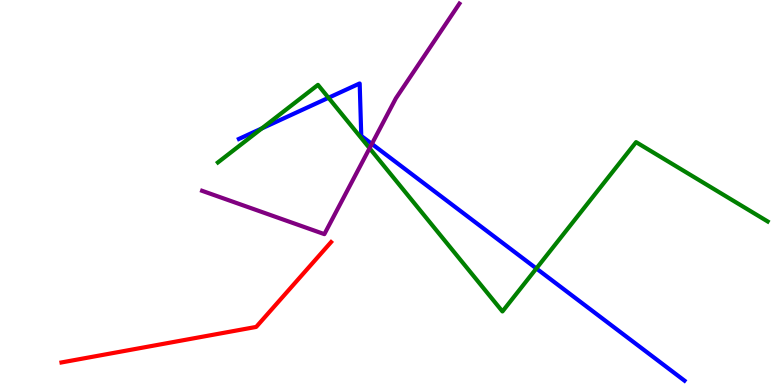[{'lines': ['blue', 'red'], 'intersections': []}, {'lines': ['green', 'red'], 'intersections': []}, {'lines': ['purple', 'red'], 'intersections': []}, {'lines': ['blue', 'green'], 'intersections': [{'x': 3.38, 'y': 6.66}, {'x': 4.24, 'y': 7.46}, {'x': 6.92, 'y': 3.03}]}, {'lines': ['blue', 'purple'], 'intersections': [{'x': 4.8, 'y': 6.26}]}, {'lines': ['green', 'purple'], 'intersections': [{'x': 4.77, 'y': 6.15}]}]